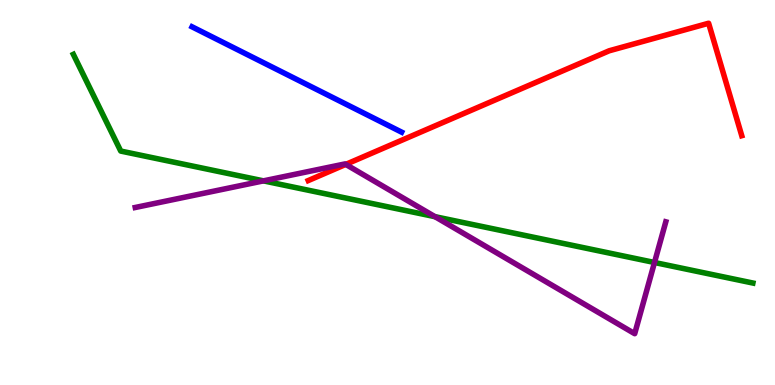[{'lines': ['blue', 'red'], 'intersections': []}, {'lines': ['green', 'red'], 'intersections': []}, {'lines': ['purple', 'red'], 'intersections': [{'x': 4.46, 'y': 5.73}]}, {'lines': ['blue', 'green'], 'intersections': []}, {'lines': ['blue', 'purple'], 'intersections': []}, {'lines': ['green', 'purple'], 'intersections': [{'x': 3.4, 'y': 5.3}, {'x': 5.61, 'y': 4.37}, {'x': 8.45, 'y': 3.18}]}]